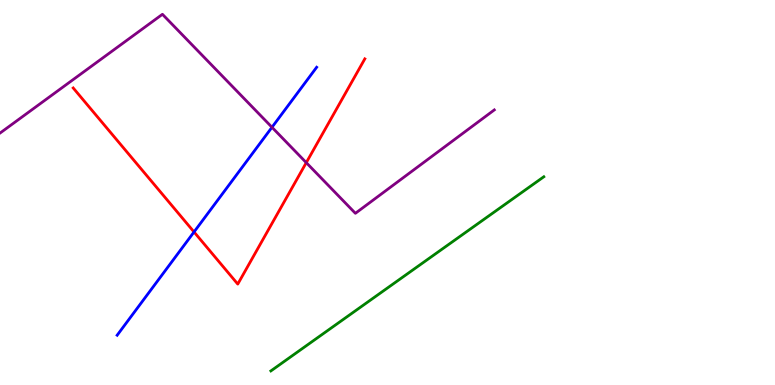[{'lines': ['blue', 'red'], 'intersections': [{'x': 2.5, 'y': 3.98}]}, {'lines': ['green', 'red'], 'intersections': []}, {'lines': ['purple', 'red'], 'intersections': [{'x': 3.95, 'y': 5.78}]}, {'lines': ['blue', 'green'], 'intersections': []}, {'lines': ['blue', 'purple'], 'intersections': [{'x': 3.51, 'y': 6.69}]}, {'lines': ['green', 'purple'], 'intersections': []}]